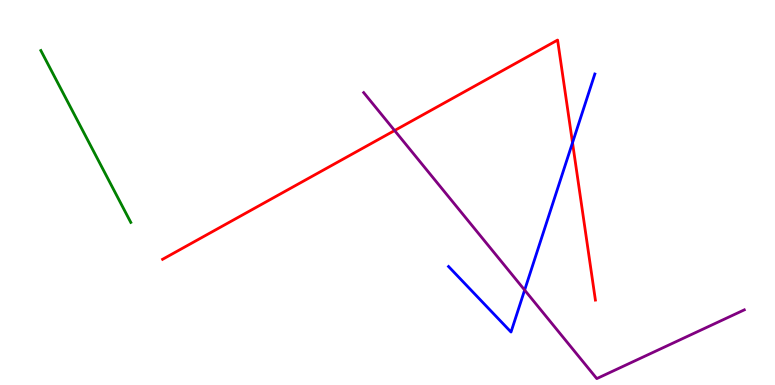[{'lines': ['blue', 'red'], 'intersections': [{'x': 7.39, 'y': 6.29}]}, {'lines': ['green', 'red'], 'intersections': []}, {'lines': ['purple', 'red'], 'intersections': [{'x': 5.09, 'y': 6.61}]}, {'lines': ['blue', 'green'], 'intersections': []}, {'lines': ['blue', 'purple'], 'intersections': [{'x': 6.77, 'y': 2.47}]}, {'lines': ['green', 'purple'], 'intersections': []}]